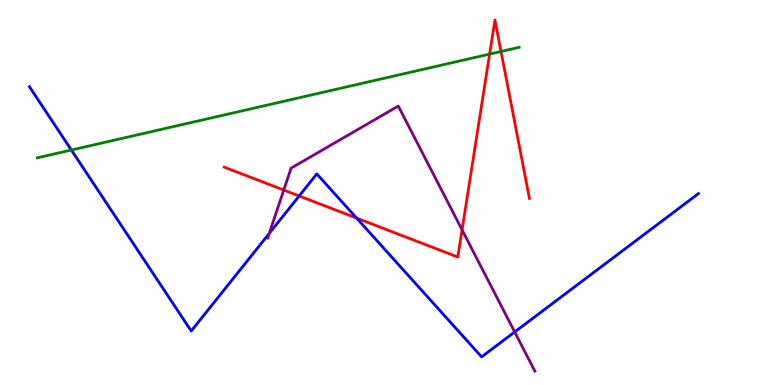[{'lines': ['blue', 'red'], 'intersections': [{'x': 3.86, 'y': 4.91}, {'x': 4.6, 'y': 4.34}]}, {'lines': ['green', 'red'], 'intersections': [{'x': 6.32, 'y': 8.6}, {'x': 6.46, 'y': 8.66}]}, {'lines': ['purple', 'red'], 'intersections': [{'x': 3.66, 'y': 5.06}, {'x': 5.96, 'y': 4.03}]}, {'lines': ['blue', 'green'], 'intersections': [{'x': 0.921, 'y': 6.1}]}, {'lines': ['blue', 'purple'], 'intersections': [{'x': 3.47, 'y': 3.94}, {'x': 6.64, 'y': 1.38}]}, {'lines': ['green', 'purple'], 'intersections': []}]